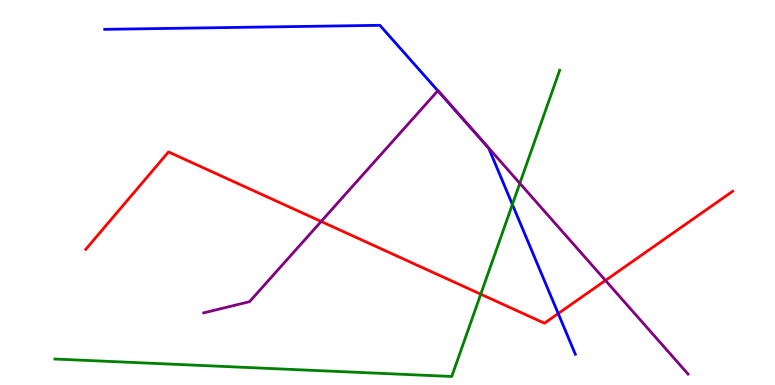[{'lines': ['blue', 'red'], 'intersections': [{'x': 7.2, 'y': 1.86}]}, {'lines': ['green', 'red'], 'intersections': [{'x': 6.2, 'y': 2.36}]}, {'lines': ['purple', 'red'], 'intersections': [{'x': 4.14, 'y': 4.25}, {'x': 7.81, 'y': 2.72}]}, {'lines': ['blue', 'green'], 'intersections': [{'x': 6.61, 'y': 4.69}]}, {'lines': ['blue', 'purple'], 'intersections': [{'x': 5.65, 'y': 7.64}]}, {'lines': ['green', 'purple'], 'intersections': [{'x': 6.71, 'y': 5.24}]}]